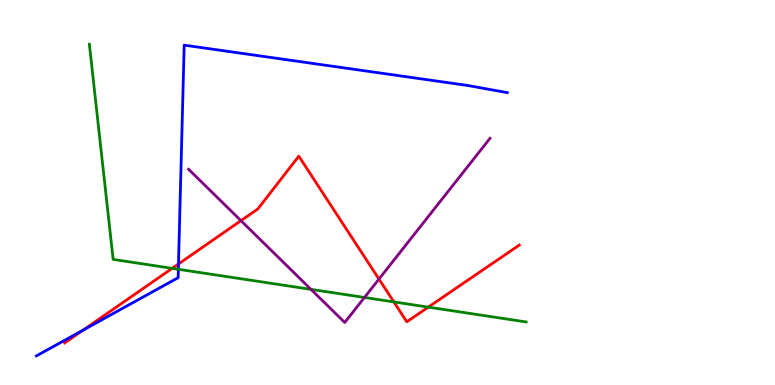[{'lines': ['blue', 'red'], 'intersections': [{'x': 1.07, 'y': 1.43}, {'x': 2.3, 'y': 3.14}]}, {'lines': ['green', 'red'], 'intersections': [{'x': 2.22, 'y': 3.03}, {'x': 5.08, 'y': 2.16}, {'x': 5.53, 'y': 2.02}]}, {'lines': ['purple', 'red'], 'intersections': [{'x': 3.11, 'y': 4.27}, {'x': 4.89, 'y': 2.75}]}, {'lines': ['blue', 'green'], 'intersections': [{'x': 2.3, 'y': 3.01}]}, {'lines': ['blue', 'purple'], 'intersections': []}, {'lines': ['green', 'purple'], 'intersections': [{'x': 4.01, 'y': 2.48}, {'x': 4.7, 'y': 2.27}]}]